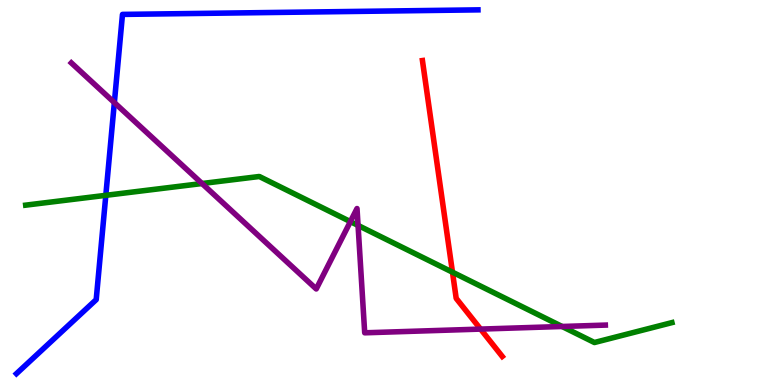[{'lines': ['blue', 'red'], 'intersections': []}, {'lines': ['green', 'red'], 'intersections': [{'x': 5.84, 'y': 2.93}]}, {'lines': ['purple', 'red'], 'intersections': [{'x': 6.2, 'y': 1.45}]}, {'lines': ['blue', 'green'], 'intersections': [{'x': 1.37, 'y': 4.93}]}, {'lines': ['blue', 'purple'], 'intersections': [{'x': 1.48, 'y': 7.34}]}, {'lines': ['green', 'purple'], 'intersections': [{'x': 2.61, 'y': 5.23}, {'x': 4.52, 'y': 4.24}, {'x': 4.62, 'y': 4.15}, {'x': 7.25, 'y': 1.52}]}]